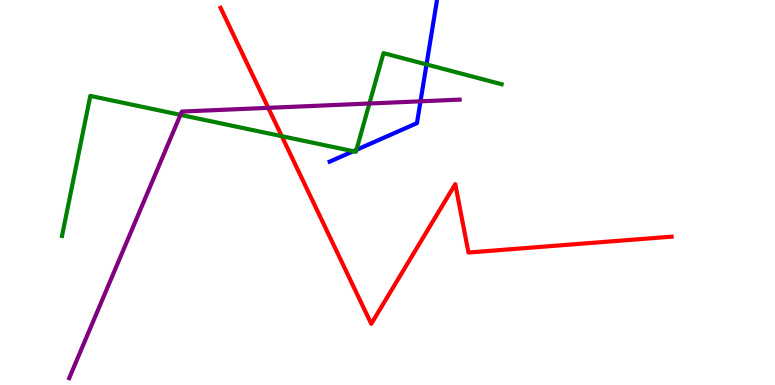[{'lines': ['blue', 'red'], 'intersections': []}, {'lines': ['green', 'red'], 'intersections': [{'x': 3.64, 'y': 6.46}]}, {'lines': ['purple', 'red'], 'intersections': [{'x': 3.46, 'y': 7.2}]}, {'lines': ['blue', 'green'], 'intersections': [{'x': 4.56, 'y': 6.07}, {'x': 4.6, 'y': 6.11}, {'x': 5.5, 'y': 8.33}]}, {'lines': ['blue', 'purple'], 'intersections': [{'x': 5.43, 'y': 7.37}]}, {'lines': ['green', 'purple'], 'intersections': [{'x': 2.33, 'y': 7.02}, {'x': 4.77, 'y': 7.31}]}]